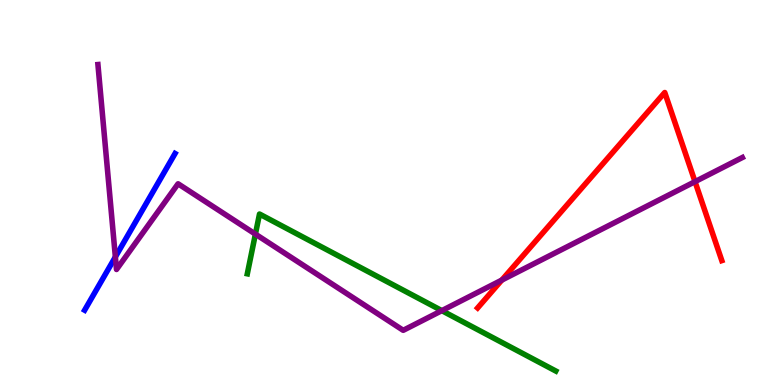[{'lines': ['blue', 'red'], 'intersections': []}, {'lines': ['green', 'red'], 'intersections': []}, {'lines': ['purple', 'red'], 'intersections': [{'x': 6.48, 'y': 2.73}, {'x': 8.97, 'y': 5.28}]}, {'lines': ['blue', 'green'], 'intersections': []}, {'lines': ['blue', 'purple'], 'intersections': [{'x': 1.49, 'y': 3.33}]}, {'lines': ['green', 'purple'], 'intersections': [{'x': 3.3, 'y': 3.92}, {'x': 5.7, 'y': 1.93}]}]